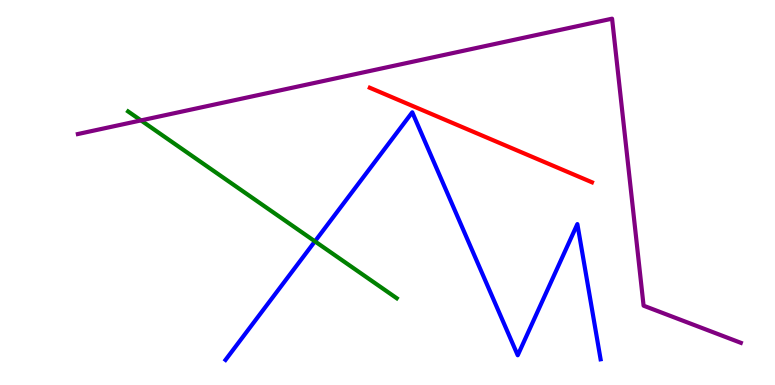[{'lines': ['blue', 'red'], 'intersections': []}, {'lines': ['green', 'red'], 'intersections': []}, {'lines': ['purple', 'red'], 'intersections': []}, {'lines': ['blue', 'green'], 'intersections': [{'x': 4.06, 'y': 3.73}]}, {'lines': ['blue', 'purple'], 'intersections': []}, {'lines': ['green', 'purple'], 'intersections': [{'x': 1.82, 'y': 6.87}]}]